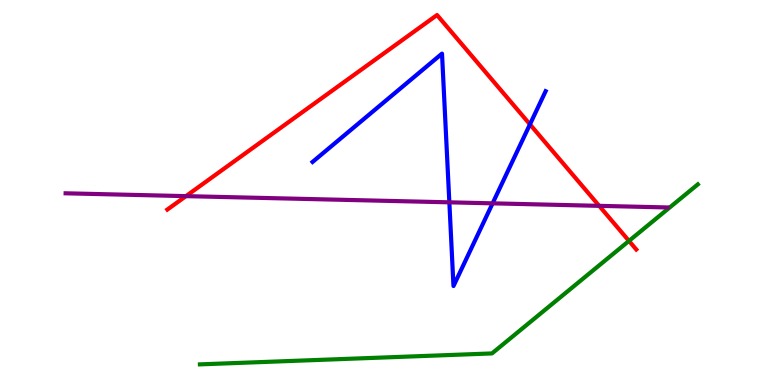[{'lines': ['blue', 'red'], 'intersections': [{'x': 6.84, 'y': 6.77}]}, {'lines': ['green', 'red'], 'intersections': [{'x': 8.12, 'y': 3.74}]}, {'lines': ['purple', 'red'], 'intersections': [{'x': 2.4, 'y': 4.91}, {'x': 7.73, 'y': 4.65}]}, {'lines': ['blue', 'green'], 'intersections': []}, {'lines': ['blue', 'purple'], 'intersections': [{'x': 5.8, 'y': 4.74}, {'x': 6.36, 'y': 4.72}]}, {'lines': ['green', 'purple'], 'intersections': []}]